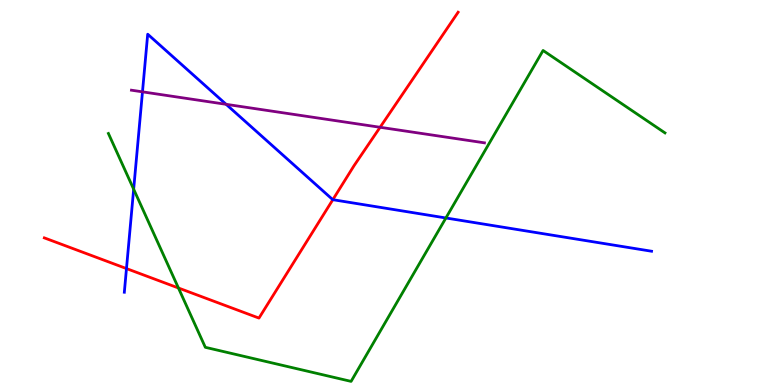[{'lines': ['blue', 'red'], 'intersections': [{'x': 1.63, 'y': 3.02}, {'x': 4.29, 'y': 4.81}]}, {'lines': ['green', 'red'], 'intersections': [{'x': 2.3, 'y': 2.52}]}, {'lines': ['purple', 'red'], 'intersections': [{'x': 4.9, 'y': 6.69}]}, {'lines': ['blue', 'green'], 'intersections': [{'x': 1.72, 'y': 5.09}, {'x': 5.75, 'y': 4.34}]}, {'lines': ['blue', 'purple'], 'intersections': [{'x': 1.84, 'y': 7.61}, {'x': 2.92, 'y': 7.29}]}, {'lines': ['green', 'purple'], 'intersections': []}]